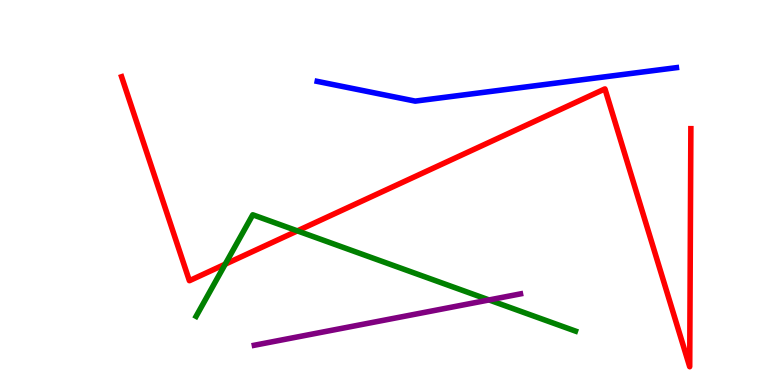[{'lines': ['blue', 'red'], 'intersections': []}, {'lines': ['green', 'red'], 'intersections': [{'x': 2.91, 'y': 3.14}, {'x': 3.84, 'y': 4.0}]}, {'lines': ['purple', 'red'], 'intersections': []}, {'lines': ['blue', 'green'], 'intersections': []}, {'lines': ['blue', 'purple'], 'intersections': []}, {'lines': ['green', 'purple'], 'intersections': [{'x': 6.31, 'y': 2.21}]}]